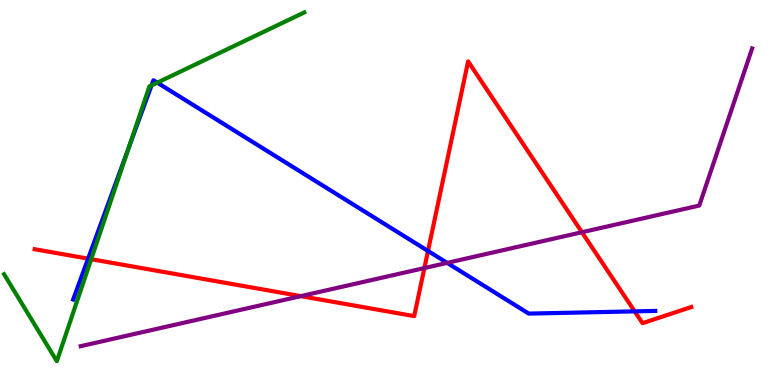[{'lines': ['blue', 'red'], 'intersections': [{'x': 1.14, 'y': 3.28}, {'x': 5.52, 'y': 3.48}, {'x': 8.19, 'y': 1.91}]}, {'lines': ['green', 'red'], 'intersections': [{'x': 1.18, 'y': 3.27}]}, {'lines': ['purple', 'red'], 'intersections': [{'x': 3.88, 'y': 2.31}, {'x': 5.48, 'y': 3.04}, {'x': 7.51, 'y': 3.97}]}, {'lines': ['blue', 'green'], 'intersections': [{'x': 1.66, 'y': 6.18}, {'x': 1.96, 'y': 7.78}, {'x': 2.03, 'y': 7.85}]}, {'lines': ['blue', 'purple'], 'intersections': [{'x': 5.77, 'y': 3.17}]}, {'lines': ['green', 'purple'], 'intersections': []}]